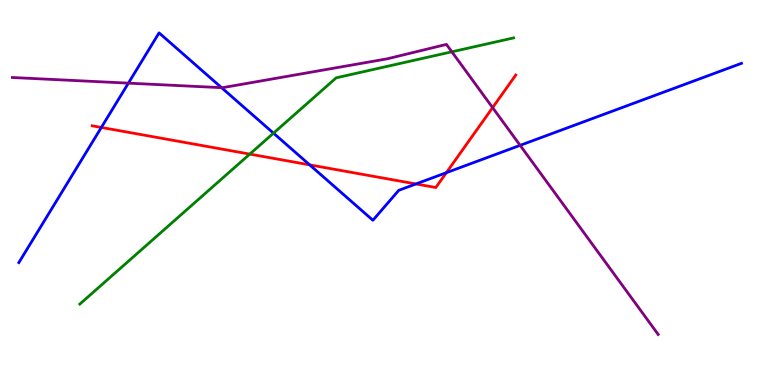[{'lines': ['blue', 'red'], 'intersections': [{'x': 1.31, 'y': 6.69}, {'x': 4.0, 'y': 5.72}, {'x': 5.37, 'y': 5.22}, {'x': 5.76, 'y': 5.51}]}, {'lines': ['green', 'red'], 'intersections': [{'x': 3.22, 'y': 6.0}]}, {'lines': ['purple', 'red'], 'intersections': [{'x': 6.36, 'y': 7.2}]}, {'lines': ['blue', 'green'], 'intersections': [{'x': 3.53, 'y': 6.54}]}, {'lines': ['blue', 'purple'], 'intersections': [{'x': 1.66, 'y': 7.84}, {'x': 2.86, 'y': 7.72}, {'x': 6.71, 'y': 6.22}]}, {'lines': ['green', 'purple'], 'intersections': [{'x': 5.83, 'y': 8.65}]}]